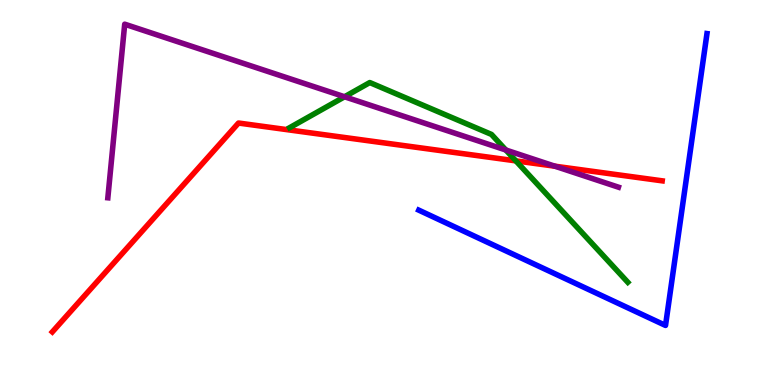[{'lines': ['blue', 'red'], 'intersections': []}, {'lines': ['green', 'red'], 'intersections': [{'x': 6.66, 'y': 5.82}]}, {'lines': ['purple', 'red'], 'intersections': [{'x': 7.16, 'y': 5.68}]}, {'lines': ['blue', 'green'], 'intersections': []}, {'lines': ['blue', 'purple'], 'intersections': []}, {'lines': ['green', 'purple'], 'intersections': [{'x': 4.45, 'y': 7.49}, {'x': 6.53, 'y': 6.1}]}]